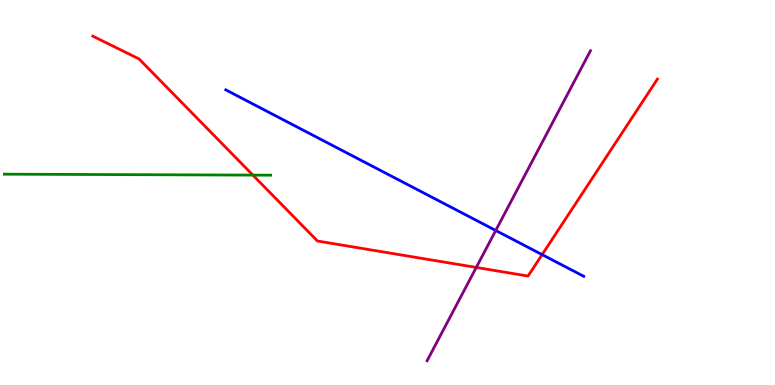[{'lines': ['blue', 'red'], 'intersections': [{'x': 7.0, 'y': 3.39}]}, {'lines': ['green', 'red'], 'intersections': [{'x': 3.26, 'y': 5.45}]}, {'lines': ['purple', 'red'], 'intersections': [{'x': 6.15, 'y': 3.05}]}, {'lines': ['blue', 'green'], 'intersections': []}, {'lines': ['blue', 'purple'], 'intersections': [{'x': 6.4, 'y': 4.01}]}, {'lines': ['green', 'purple'], 'intersections': []}]